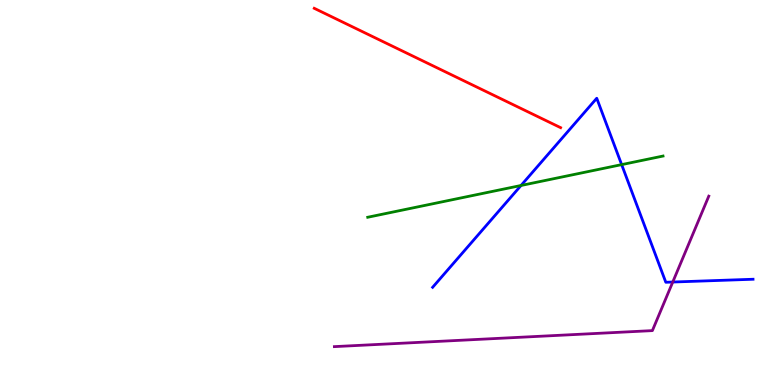[{'lines': ['blue', 'red'], 'intersections': []}, {'lines': ['green', 'red'], 'intersections': []}, {'lines': ['purple', 'red'], 'intersections': []}, {'lines': ['blue', 'green'], 'intersections': [{'x': 6.72, 'y': 5.18}, {'x': 8.02, 'y': 5.72}]}, {'lines': ['blue', 'purple'], 'intersections': [{'x': 8.68, 'y': 2.67}]}, {'lines': ['green', 'purple'], 'intersections': []}]